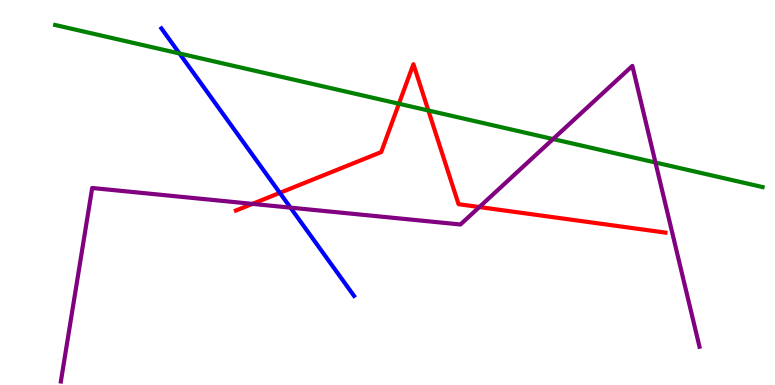[{'lines': ['blue', 'red'], 'intersections': [{'x': 3.61, 'y': 4.99}]}, {'lines': ['green', 'red'], 'intersections': [{'x': 5.15, 'y': 7.31}, {'x': 5.53, 'y': 7.13}]}, {'lines': ['purple', 'red'], 'intersections': [{'x': 3.26, 'y': 4.7}, {'x': 6.19, 'y': 4.62}]}, {'lines': ['blue', 'green'], 'intersections': [{'x': 2.32, 'y': 8.61}]}, {'lines': ['blue', 'purple'], 'intersections': [{'x': 3.75, 'y': 4.61}]}, {'lines': ['green', 'purple'], 'intersections': [{'x': 7.14, 'y': 6.39}, {'x': 8.46, 'y': 5.78}]}]